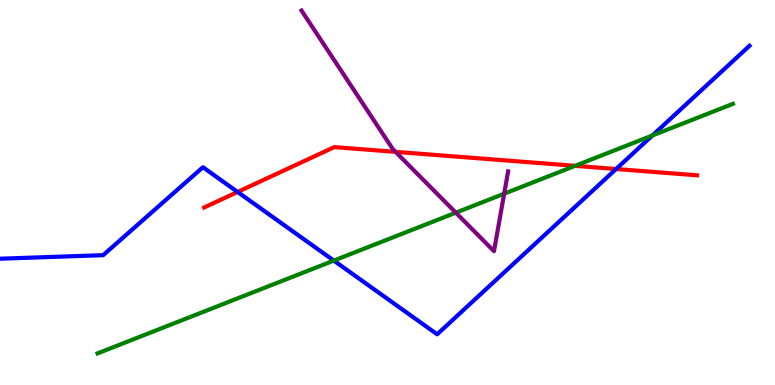[{'lines': ['blue', 'red'], 'intersections': [{'x': 3.07, 'y': 5.01}, {'x': 7.95, 'y': 5.61}]}, {'lines': ['green', 'red'], 'intersections': [{'x': 7.42, 'y': 5.69}]}, {'lines': ['purple', 'red'], 'intersections': [{'x': 5.1, 'y': 6.06}]}, {'lines': ['blue', 'green'], 'intersections': [{'x': 4.31, 'y': 3.23}, {'x': 8.42, 'y': 6.48}]}, {'lines': ['blue', 'purple'], 'intersections': []}, {'lines': ['green', 'purple'], 'intersections': [{'x': 5.88, 'y': 4.48}, {'x': 6.51, 'y': 4.97}]}]